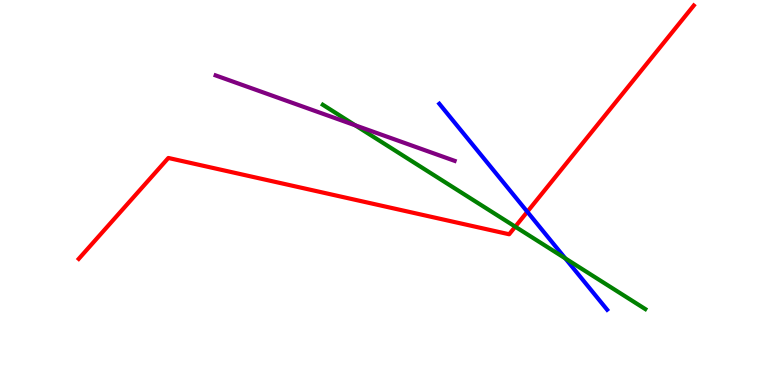[{'lines': ['blue', 'red'], 'intersections': [{'x': 6.8, 'y': 4.5}]}, {'lines': ['green', 'red'], 'intersections': [{'x': 6.65, 'y': 4.11}]}, {'lines': ['purple', 'red'], 'intersections': []}, {'lines': ['blue', 'green'], 'intersections': [{'x': 7.29, 'y': 3.29}]}, {'lines': ['blue', 'purple'], 'intersections': []}, {'lines': ['green', 'purple'], 'intersections': [{'x': 4.58, 'y': 6.74}]}]